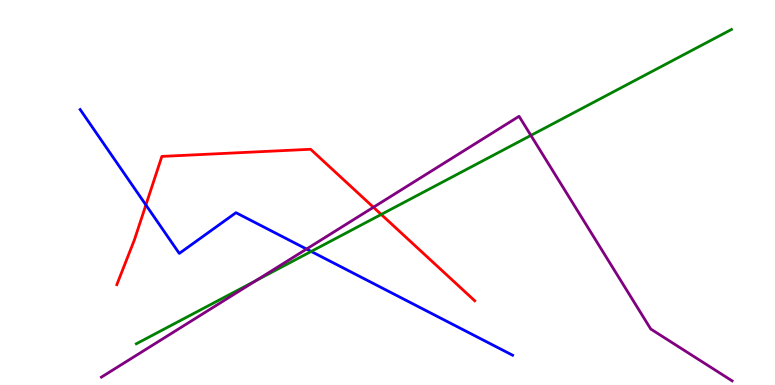[{'lines': ['blue', 'red'], 'intersections': [{'x': 1.88, 'y': 4.68}]}, {'lines': ['green', 'red'], 'intersections': [{'x': 4.92, 'y': 4.43}]}, {'lines': ['purple', 'red'], 'intersections': [{'x': 4.82, 'y': 4.62}]}, {'lines': ['blue', 'green'], 'intersections': [{'x': 4.02, 'y': 3.47}]}, {'lines': ['blue', 'purple'], 'intersections': [{'x': 3.96, 'y': 3.53}]}, {'lines': ['green', 'purple'], 'intersections': [{'x': 3.3, 'y': 2.71}, {'x': 6.85, 'y': 6.48}]}]